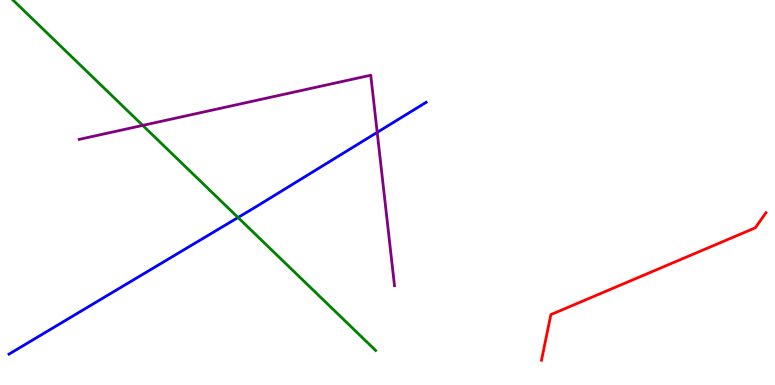[{'lines': ['blue', 'red'], 'intersections': []}, {'lines': ['green', 'red'], 'intersections': []}, {'lines': ['purple', 'red'], 'intersections': []}, {'lines': ['blue', 'green'], 'intersections': [{'x': 3.07, 'y': 4.35}]}, {'lines': ['blue', 'purple'], 'intersections': [{'x': 4.87, 'y': 6.56}]}, {'lines': ['green', 'purple'], 'intersections': [{'x': 1.84, 'y': 6.74}]}]